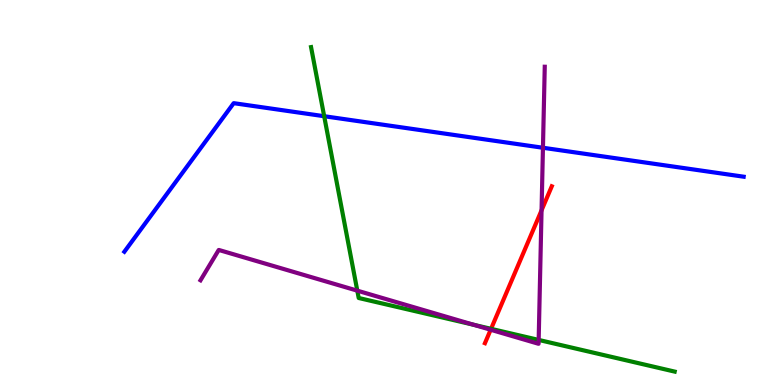[{'lines': ['blue', 'red'], 'intersections': []}, {'lines': ['green', 'red'], 'intersections': [{'x': 6.34, 'y': 1.46}]}, {'lines': ['purple', 'red'], 'intersections': [{'x': 6.33, 'y': 1.43}, {'x': 6.99, 'y': 4.54}]}, {'lines': ['blue', 'green'], 'intersections': [{'x': 4.18, 'y': 6.98}]}, {'lines': ['blue', 'purple'], 'intersections': [{'x': 7.01, 'y': 6.16}]}, {'lines': ['green', 'purple'], 'intersections': [{'x': 4.61, 'y': 2.45}, {'x': 6.11, 'y': 1.56}, {'x': 6.95, 'y': 1.17}]}]